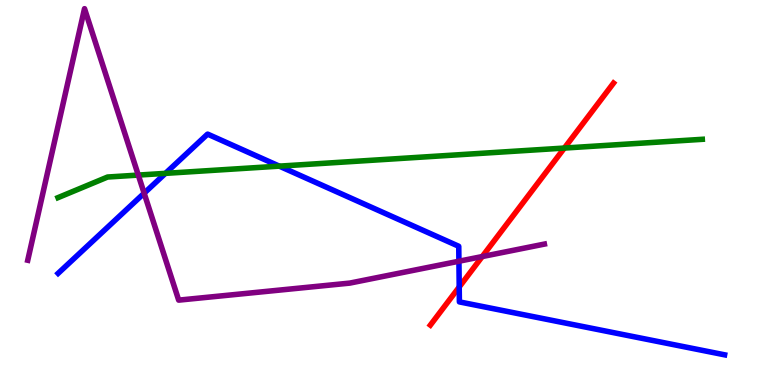[{'lines': ['blue', 'red'], 'intersections': [{'x': 5.93, 'y': 2.55}]}, {'lines': ['green', 'red'], 'intersections': [{'x': 7.28, 'y': 6.15}]}, {'lines': ['purple', 'red'], 'intersections': [{'x': 6.22, 'y': 3.34}]}, {'lines': ['blue', 'green'], 'intersections': [{'x': 2.13, 'y': 5.5}, {'x': 3.6, 'y': 5.68}]}, {'lines': ['blue', 'purple'], 'intersections': [{'x': 1.86, 'y': 4.98}, {'x': 5.92, 'y': 3.21}]}, {'lines': ['green', 'purple'], 'intersections': [{'x': 1.78, 'y': 5.45}]}]